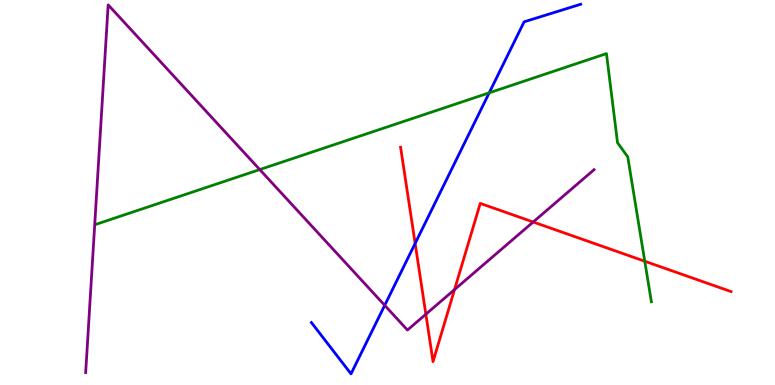[{'lines': ['blue', 'red'], 'intersections': [{'x': 5.36, 'y': 3.68}]}, {'lines': ['green', 'red'], 'intersections': [{'x': 8.32, 'y': 3.21}]}, {'lines': ['purple', 'red'], 'intersections': [{'x': 5.5, 'y': 1.84}, {'x': 5.86, 'y': 2.48}, {'x': 6.88, 'y': 4.23}]}, {'lines': ['blue', 'green'], 'intersections': [{'x': 6.31, 'y': 7.59}]}, {'lines': ['blue', 'purple'], 'intersections': [{'x': 4.96, 'y': 2.07}]}, {'lines': ['green', 'purple'], 'intersections': [{'x': 3.35, 'y': 5.6}]}]